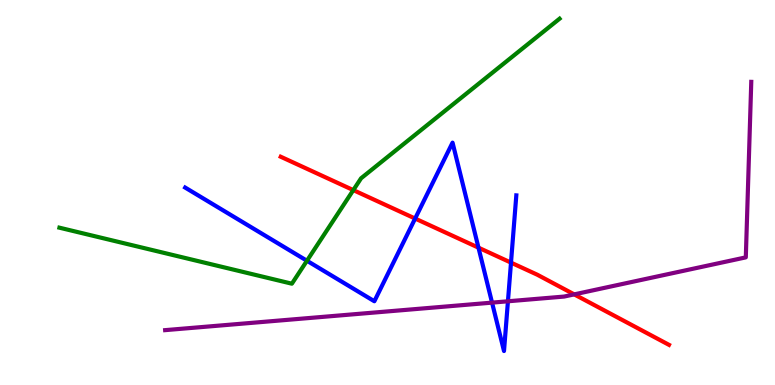[{'lines': ['blue', 'red'], 'intersections': [{'x': 5.36, 'y': 4.32}, {'x': 6.17, 'y': 3.57}, {'x': 6.59, 'y': 3.18}]}, {'lines': ['green', 'red'], 'intersections': [{'x': 4.56, 'y': 5.06}]}, {'lines': ['purple', 'red'], 'intersections': [{'x': 7.41, 'y': 2.35}]}, {'lines': ['blue', 'green'], 'intersections': [{'x': 3.96, 'y': 3.23}]}, {'lines': ['blue', 'purple'], 'intersections': [{'x': 6.35, 'y': 2.14}, {'x': 6.55, 'y': 2.17}]}, {'lines': ['green', 'purple'], 'intersections': []}]